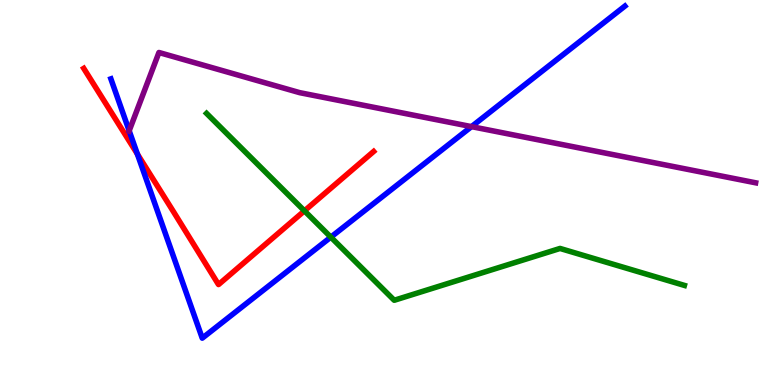[{'lines': ['blue', 'red'], 'intersections': [{'x': 1.77, 'y': 6.0}]}, {'lines': ['green', 'red'], 'intersections': [{'x': 3.93, 'y': 4.52}]}, {'lines': ['purple', 'red'], 'intersections': []}, {'lines': ['blue', 'green'], 'intersections': [{'x': 4.27, 'y': 3.84}]}, {'lines': ['blue', 'purple'], 'intersections': [{'x': 1.67, 'y': 6.6}, {'x': 6.08, 'y': 6.71}]}, {'lines': ['green', 'purple'], 'intersections': []}]